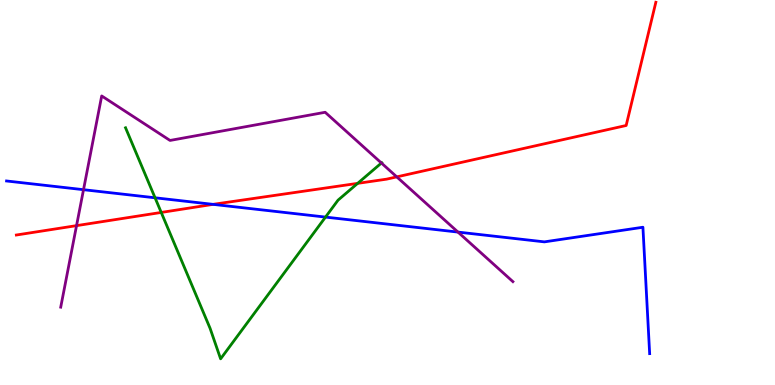[{'lines': ['blue', 'red'], 'intersections': [{'x': 2.75, 'y': 4.69}]}, {'lines': ['green', 'red'], 'intersections': [{'x': 2.08, 'y': 4.48}, {'x': 4.61, 'y': 5.24}]}, {'lines': ['purple', 'red'], 'intersections': [{'x': 0.988, 'y': 4.14}, {'x': 5.12, 'y': 5.41}]}, {'lines': ['blue', 'green'], 'intersections': [{'x': 2.0, 'y': 4.86}, {'x': 4.2, 'y': 4.36}]}, {'lines': ['blue', 'purple'], 'intersections': [{'x': 1.08, 'y': 5.07}, {'x': 5.91, 'y': 3.97}]}, {'lines': ['green', 'purple'], 'intersections': [{'x': 4.92, 'y': 5.77}]}]